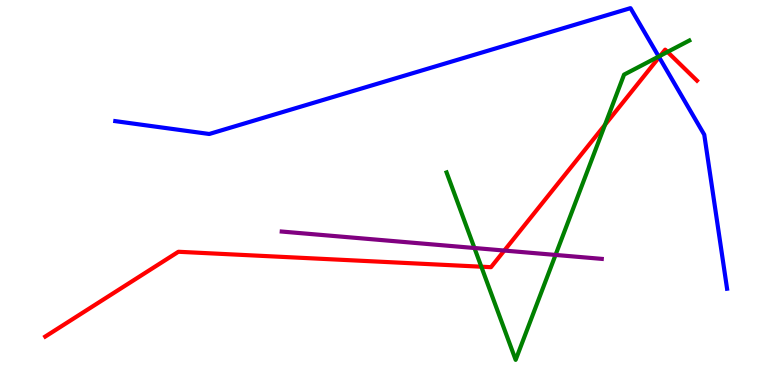[{'lines': ['blue', 'red'], 'intersections': [{'x': 8.5, 'y': 8.51}]}, {'lines': ['green', 'red'], 'intersections': [{'x': 6.21, 'y': 3.07}, {'x': 7.81, 'y': 6.76}, {'x': 8.52, 'y': 8.55}, {'x': 8.61, 'y': 8.65}]}, {'lines': ['purple', 'red'], 'intersections': [{'x': 6.51, 'y': 3.49}]}, {'lines': ['blue', 'green'], 'intersections': [{'x': 8.5, 'y': 8.53}]}, {'lines': ['blue', 'purple'], 'intersections': []}, {'lines': ['green', 'purple'], 'intersections': [{'x': 6.12, 'y': 3.56}, {'x': 7.17, 'y': 3.38}]}]